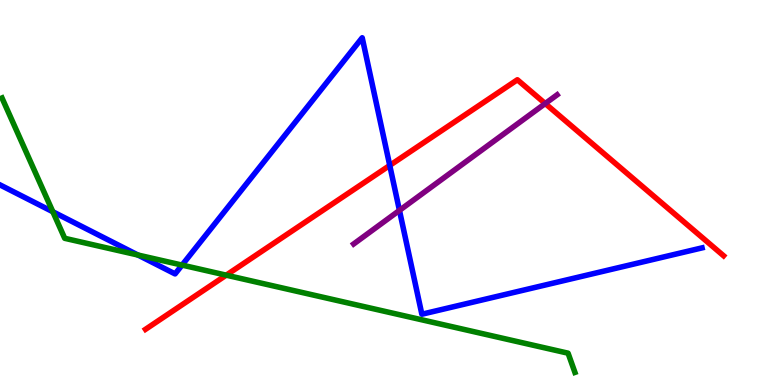[{'lines': ['blue', 'red'], 'intersections': [{'x': 5.03, 'y': 5.7}]}, {'lines': ['green', 'red'], 'intersections': [{'x': 2.92, 'y': 2.85}]}, {'lines': ['purple', 'red'], 'intersections': [{'x': 7.04, 'y': 7.31}]}, {'lines': ['blue', 'green'], 'intersections': [{'x': 0.682, 'y': 4.5}, {'x': 1.78, 'y': 3.38}, {'x': 2.35, 'y': 3.11}]}, {'lines': ['blue', 'purple'], 'intersections': [{'x': 5.15, 'y': 4.54}]}, {'lines': ['green', 'purple'], 'intersections': []}]